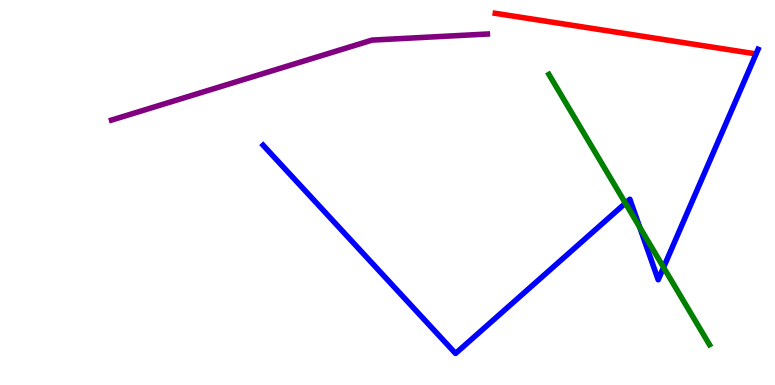[{'lines': ['blue', 'red'], 'intersections': []}, {'lines': ['green', 'red'], 'intersections': []}, {'lines': ['purple', 'red'], 'intersections': []}, {'lines': ['blue', 'green'], 'intersections': [{'x': 8.07, 'y': 4.72}, {'x': 8.25, 'y': 4.1}, {'x': 8.56, 'y': 3.05}]}, {'lines': ['blue', 'purple'], 'intersections': []}, {'lines': ['green', 'purple'], 'intersections': []}]